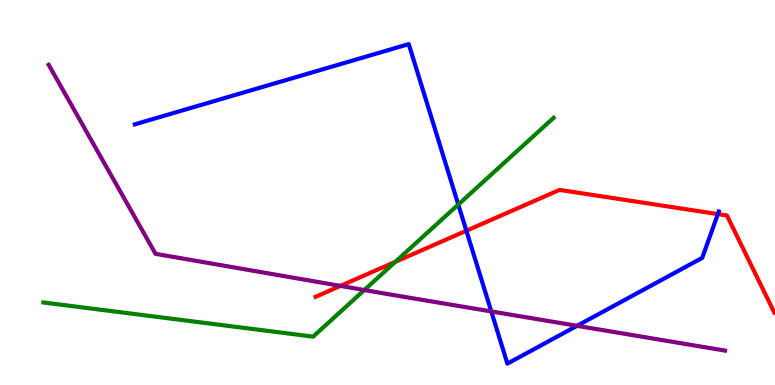[{'lines': ['blue', 'red'], 'intersections': [{'x': 6.02, 'y': 4.01}, {'x': 9.26, 'y': 4.44}]}, {'lines': ['green', 'red'], 'intersections': [{'x': 5.1, 'y': 3.2}]}, {'lines': ['purple', 'red'], 'intersections': [{'x': 4.39, 'y': 2.57}]}, {'lines': ['blue', 'green'], 'intersections': [{'x': 5.91, 'y': 4.69}]}, {'lines': ['blue', 'purple'], 'intersections': [{'x': 6.34, 'y': 1.91}, {'x': 7.45, 'y': 1.54}]}, {'lines': ['green', 'purple'], 'intersections': [{'x': 4.7, 'y': 2.47}]}]